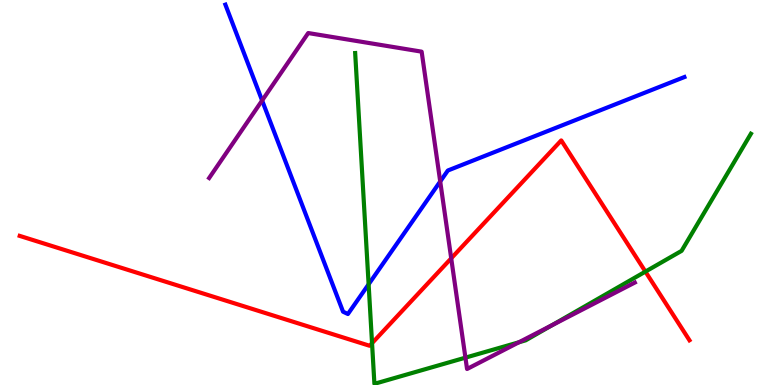[{'lines': ['blue', 'red'], 'intersections': []}, {'lines': ['green', 'red'], 'intersections': [{'x': 4.8, 'y': 1.09}, {'x': 8.33, 'y': 2.95}]}, {'lines': ['purple', 'red'], 'intersections': [{'x': 5.82, 'y': 3.29}]}, {'lines': ['blue', 'green'], 'intersections': [{'x': 4.76, 'y': 2.62}]}, {'lines': ['blue', 'purple'], 'intersections': [{'x': 3.38, 'y': 7.39}, {'x': 5.68, 'y': 5.29}]}, {'lines': ['green', 'purple'], 'intersections': [{'x': 6.01, 'y': 0.71}, {'x': 6.7, 'y': 1.11}, {'x': 7.12, 'y': 1.55}]}]